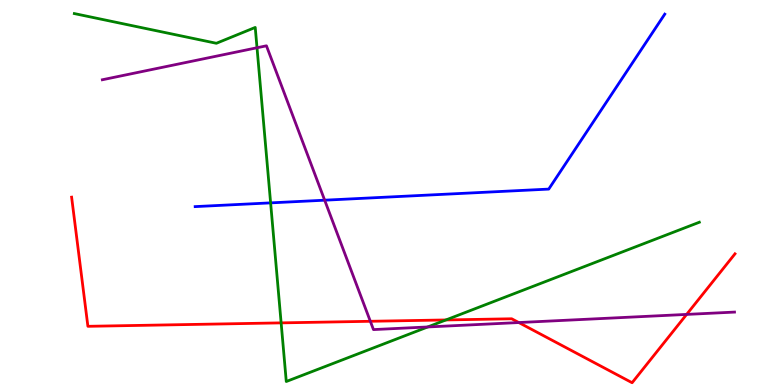[{'lines': ['blue', 'red'], 'intersections': []}, {'lines': ['green', 'red'], 'intersections': [{'x': 3.63, 'y': 1.61}, {'x': 5.75, 'y': 1.69}]}, {'lines': ['purple', 'red'], 'intersections': [{'x': 4.78, 'y': 1.65}, {'x': 6.69, 'y': 1.62}, {'x': 8.86, 'y': 1.83}]}, {'lines': ['blue', 'green'], 'intersections': [{'x': 3.49, 'y': 4.73}]}, {'lines': ['blue', 'purple'], 'intersections': [{'x': 4.19, 'y': 4.8}]}, {'lines': ['green', 'purple'], 'intersections': [{'x': 3.32, 'y': 8.76}, {'x': 5.52, 'y': 1.51}]}]